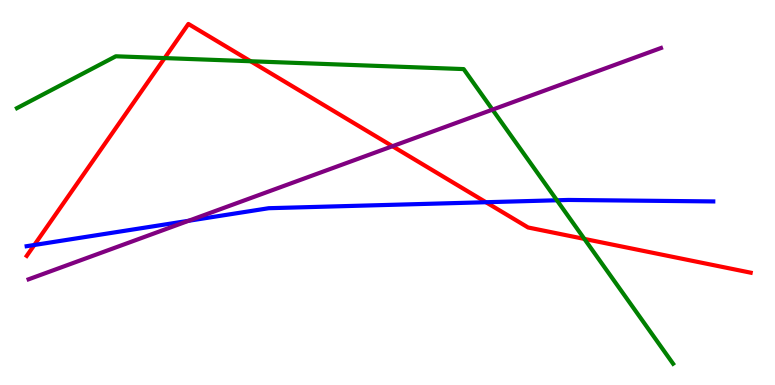[{'lines': ['blue', 'red'], 'intersections': [{'x': 0.443, 'y': 3.64}, {'x': 6.27, 'y': 4.75}]}, {'lines': ['green', 'red'], 'intersections': [{'x': 2.12, 'y': 8.49}, {'x': 3.23, 'y': 8.41}, {'x': 7.54, 'y': 3.79}]}, {'lines': ['purple', 'red'], 'intersections': [{'x': 5.06, 'y': 6.2}]}, {'lines': ['blue', 'green'], 'intersections': [{'x': 7.19, 'y': 4.8}]}, {'lines': ['blue', 'purple'], 'intersections': [{'x': 2.43, 'y': 4.27}]}, {'lines': ['green', 'purple'], 'intersections': [{'x': 6.35, 'y': 7.15}]}]